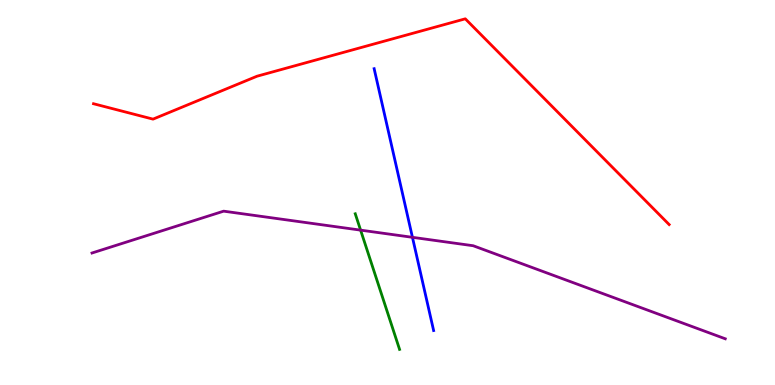[{'lines': ['blue', 'red'], 'intersections': []}, {'lines': ['green', 'red'], 'intersections': []}, {'lines': ['purple', 'red'], 'intersections': []}, {'lines': ['blue', 'green'], 'intersections': []}, {'lines': ['blue', 'purple'], 'intersections': [{'x': 5.32, 'y': 3.84}]}, {'lines': ['green', 'purple'], 'intersections': [{'x': 4.65, 'y': 4.02}]}]